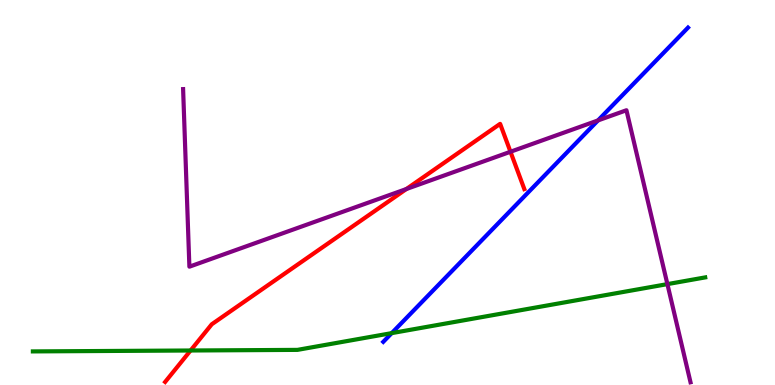[{'lines': ['blue', 'red'], 'intersections': []}, {'lines': ['green', 'red'], 'intersections': [{'x': 2.46, 'y': 0.896}]}, {'lines': ['purple', 'red'], 'intersections': [{'x': 5.24, 'y': 5.09}, {'x': 6.59, 'y': 6.06}]}, {'lines': ['blue', 'green'], 'intersections': [{'x': 5.05, 'y': 1.35}]}, {'lines': ['blue', 'purple'], 'intersections': [{'x': 7.72, 'y': 6.87}]}, {'lines': ['green', 'purple'], 'intersections': [{'x': 8.61, 'y': 2.62}]}]